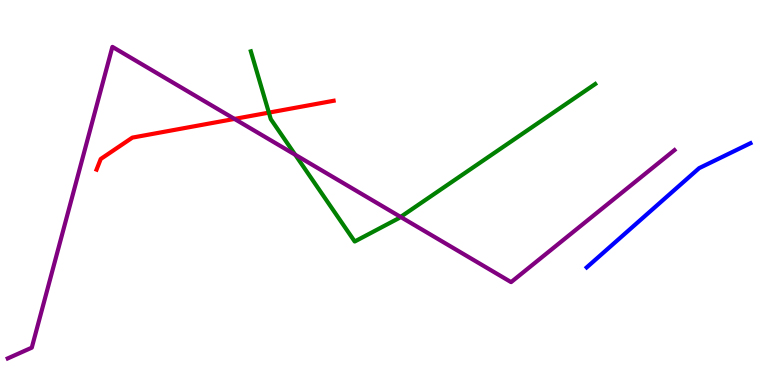[{'lines': ['blue', 'red'], 'intersections': []}, {'lines': ['green', 'red'], 'intersections': [{'x': 3.47, 'y': 7.07}]}, {'lines': ['purple', 'red'], 'intersections': [{'x': 3.03, 'y': 6.91}]}, {'lines': ['blue', 'green'], 'intersections': []}, {'lines': ['blue', 'purple'], 'intersections': []}, {'lines': ['green', 'purple'], 'intersections': [{'x': 3.81, 'y': 5.98}, {'x': 5.17, 'y': 4.37}]}]